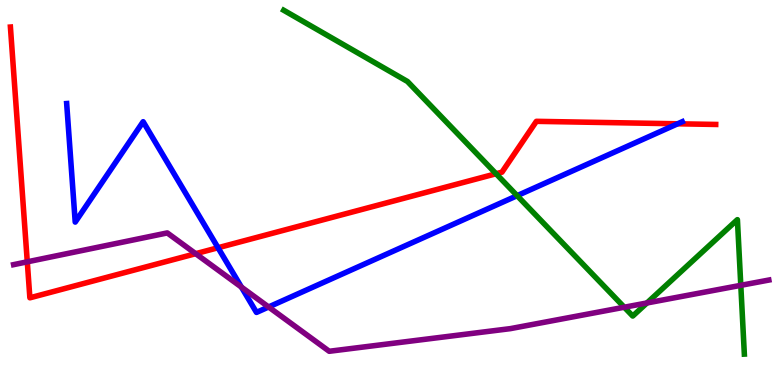[{'lines': ['blue', 'red'], 'intersections': [{'x': 2.81, 'y': 3.57}, {'x': 8.74, 'y': 6.78}]}, {'lines': ['green', 'red'], 'intersections': [{'x': 6.4, 'y': 5.49}]}, {'lines': ['purple', 'red'], 'intersections': [{'x': 0.352, 'y': 3.2}, {'x': 2.53, 'y': 3.41}]}, {'lines': ['blue', 'green'], 'intersections': [{'x': 6.67, 'y': 4.92}]}, {'lines': ['blue', 'purple'], 'intersections': [{'x': 3.12, 'y': 2.54}, {'x': 3.47, 'y': 2.03}]}, {'lines': ['green', 'purple'], 'intersections': [{'x': 8.06, 'y': 2.02}, {'x': 8.35, 'y': 2.13}, {'x': 9.56, 'y': 2.59}]}]